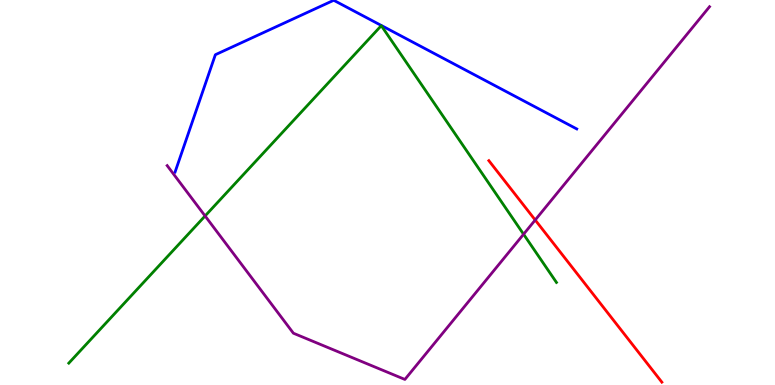[{'lines': ['blue', 'red'], 'intersections': []}, {'lines': ['green', 'red'], 'intersections': []}, {'lines': ['purple', 'red'], 'intersections': [{'x': 6.91, 'y': 4.29}]}, {'lines': ['blue', 'green'], 'intersections': []}, {'lines': ['blue', 'purple'], 'intersections': []}, {'lines': ['green', 'purple'], 'intersections': [{'x': 2.65, 'y': 4.39}, {'x': 6.76, 'y': 3.92}]}]